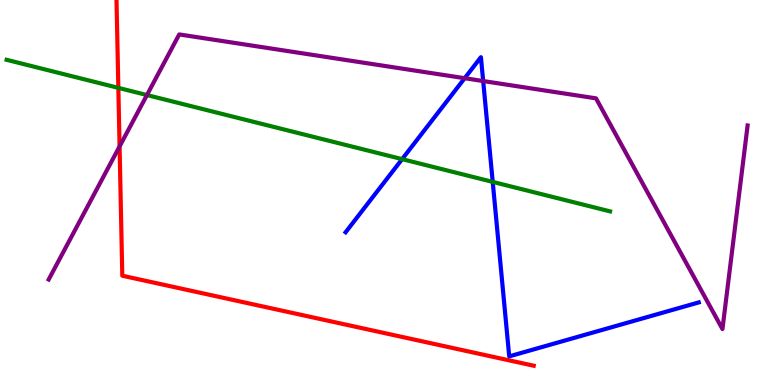[{'lines': ['blue', 'red'], 'intersections': []}, {'lines': ['green', 'red'], 'intersections': [{'x': 1.53, 'y': 7.72}]}, {'lines': ['purple', 'red'], 'intersections': [{'x': 1.54, 'y': 6.2}]}, {'lines': ['blue', 'green'], 'intersections': [{'x': 5.19, 'y': 5.87}, {'x': 6.36, 'y': 5.28}]}, {'lines': ['blue', 'purple'], 'intersections': [{'x': 6.0, 'y': 7.97}, {'x': 6.23, 'y': 7.89}]}, {'lines': ['green', 'purple'], 'intersections': [{'x': 1.9, 'y': 7.53}]}]